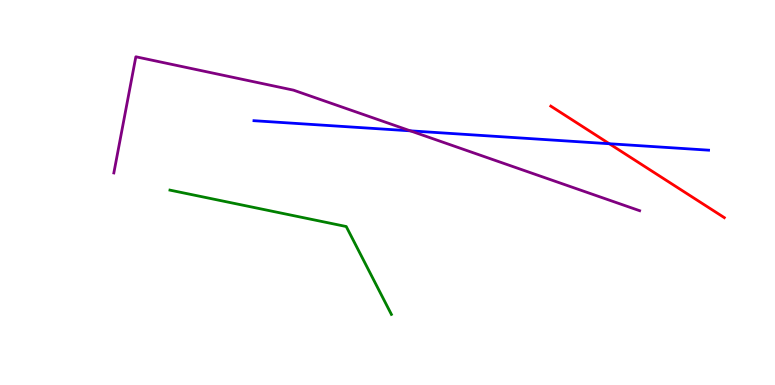[{'lines': ['blue', 'red'], 'intersections': [{'x': 7.86, 'y': 6.27}]}, {'lines': ['green', 'red'], 'intersections': []}, {'lines': ['purple', 'red'], 'intersections': []}, {'lines': ['blue', 'green'], 'intersections': []}, {'lines': ['blue', 'purple'], 'intersections': [{'x': 5.29, 'y': 6.6}]}, {'lines': ['green', 'purple'], 'intersections': []}]